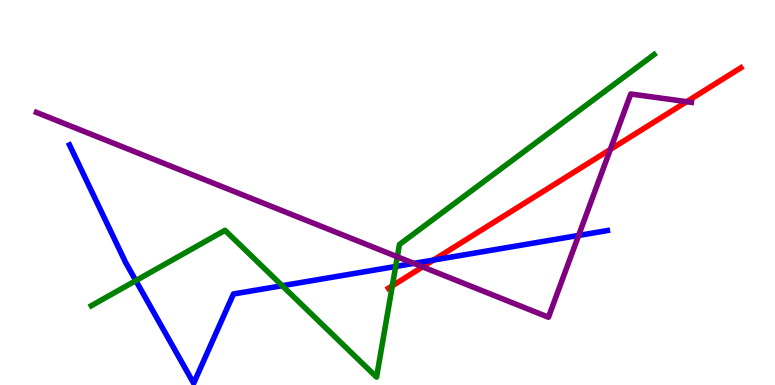[{'lines': ['blue', 'red'], 'intersections': [{'x': 5.59, 'y': 3.25}]}, {'lines': ['green', 'red'], 'intersections': [{'x': 5.06, 'y': 2.58}]}, {'lines': ['purple', 'red'], 'intersections': [{'x': 5.45, 'y': 3.07}, {'x': 7.88, 'y': 6.12}, {'x': 8.86, 'y': 7.36}]}, {'lines': ['blue', 'green'], 'intersections': [{'x': 1.75, 'y': 2.71}, {'x': 3.64, 'y': 2.58}, {'x': 5.11, 'y': 3.08}]}, {'lines': ['blue', 'purple'], 'intersections': [{'x': 5.34, 'y': 3.16}, {'x': 7.47, 'y': 3.88}]}, {'lines': ['green', 'purple'], 'intersections': [{'x': 5.13, 'y': 3.33}]}]